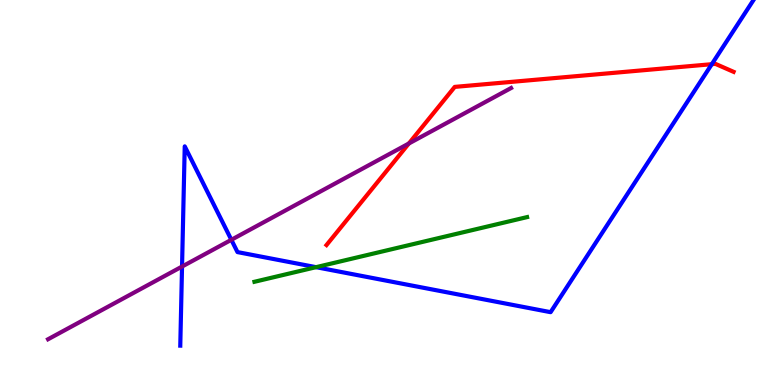[{'lines': ['blue', 'red'], 'intersections': [{'x': 9.18, 'y': 8.33}]}, {'lines': ['green', 'red'], 'intersections': []}, {'lines': ['purple', 'red'], 'intersections': [{'x': 5.28, 'y': 6.27}]}, {'lines': ['blue', 'green'], 'intersections': [{'x': 4.08, 'y': 3.06}]}, {'lines': ['blue', 'purple'], 'intersections': [{'x': 2.35, 'y': 3.08}, {'x': 2.99, 'y': 3.77}]}, {'lines': ['green', 'purple'], 'intersections': []}]